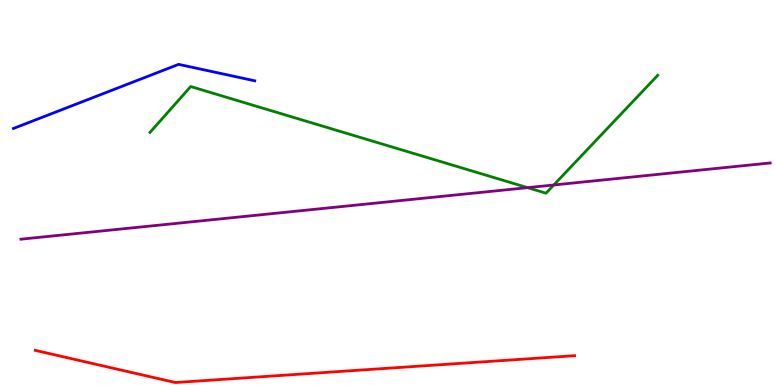[{'lines': ['blue', 'red'], 'intersections': []}, {'lines': ['green', 'red'], 'intersections': []}, {'lines': ['purple', 'red'], 'intersections': []}, {'lines': ['blue', 'green'], 'intersections': []}, {'lines': ['blue', 'purple'], 'intersections': []}, {'lines': ['green', 'purple'], 'intersections': [{'x': 6.81, 'y': 5.13}, {'x': 7.15, 'y': 5.2}]}]